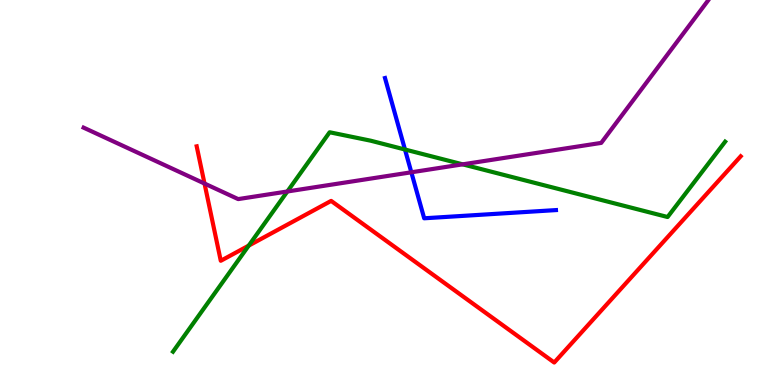[{'lines': ['blue', 'red'], 'intersections': []}, {'lines': ['green', 'red'], 'intersections': [{'x': 3.21, 'y': 3.62}]}, {'lines': ['purple', 'red'], 'intersections': [{'x': 2.64, 'y': 5.23}]}, {'lines': ['blue', 'green'], 'intersections': [{'x': 5.23, 'y': 6.12}]}, {'lines': ['blue', 'purple'], 'intersections': [{'x': 5.31, 'y': 5.52}]}, {'lines': ['green', 'purple'], 'intersections': [{'x': 3.71, 'y': 5.03}, {'x': 5.97, 'y': 5.73}]}]